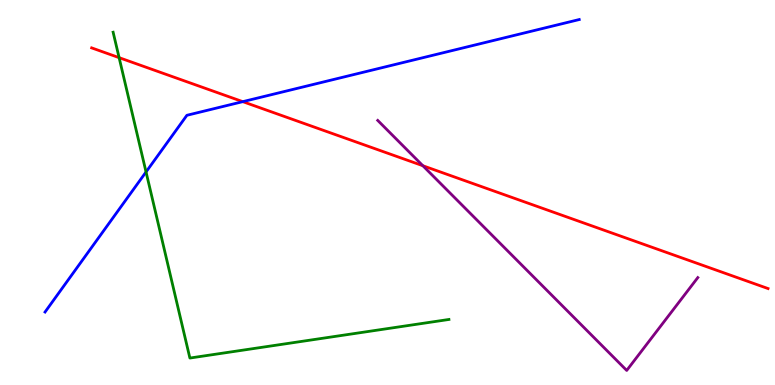[{'lines': ['blue', 'red'], 'intersections': [{'x': 3.13, 'y': 7.36}]}, {'lines': ['green', 'red'], 'intersections': [{'x': 1.54, 'y': 8.5}]}, {'lines': ['purple', 'red'], 'intersections': [{'x': 5.46, 'y': 5.7}]}, {'lines': ['blue', 'green'], 'intersections': [{'x': 1.88, 'y': 5.53}]}, {'lines': ['blue', 'purple'], 'intersections': []}, {'lines': ['green', 'purple'], 'intersections': []}]